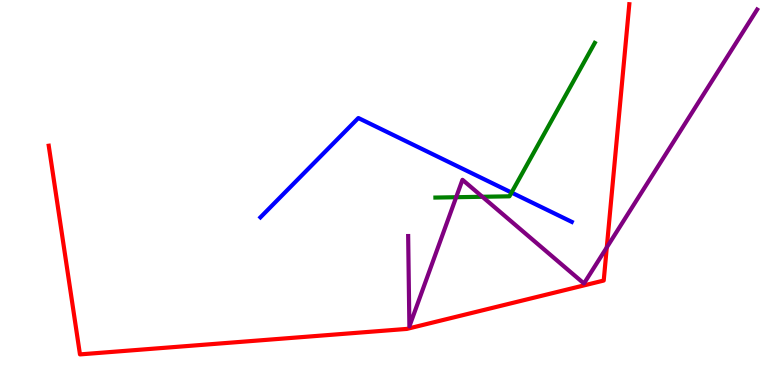[{'lines': ['blue', 'red'], 'intersections': []}, {'lines': ['green', 'red'], 'intersections': []}, {'lines': ['purple', 'red'], 'intersections': [{'x': 7.83, 'y': 3.57}]}, {'lines': ['blue', 'green'], 'intersections': [{'x': 6.6, 'y': 5.0}]}, {'lines': ['blue', 'purple'], 'intersections': []}, {'lines': ['green', 'purple'], 'intersections': [{'x': 5.89, 'y': 4.88}, {'x': 6.22, 'y': 4.89}]}]